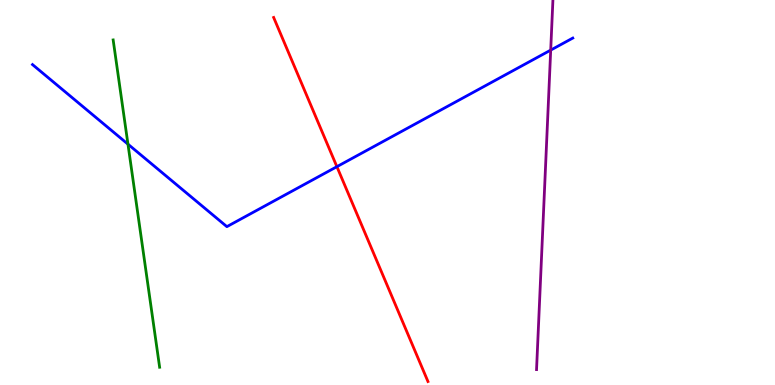[{'lines': ['blue', 'red'], 'intersections': [{'x': 4.35, 'y': 5.67}]}, {'lines': ['green', 'red'], 'intersections': []}, {'lines': ['purple', 'red'], 'intersections': []}, {'lines': ['blue', 'green'], 'intersections': [{'x': 1.65, 'y': 6.26}]}, {'lines': ['blue', 'purple'], 'intersections': [{'x': 7.11, 'y': 8.7}]}, {'lines': ['green', 'purple'], 'intersections': []}]